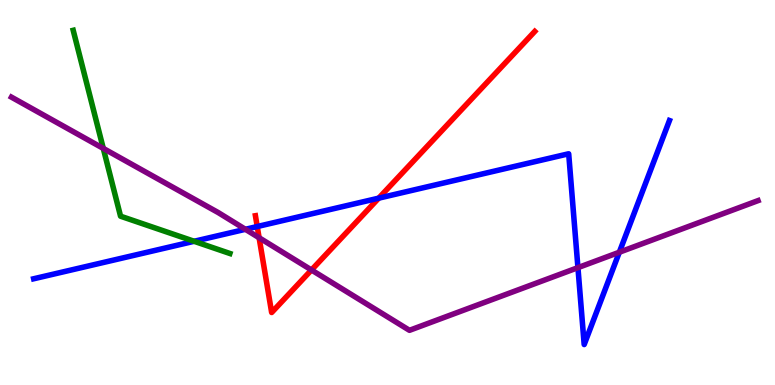[{'lines': ['blue', 'red'], 'intersections': [{'x': 3.32, 'y': 4.12}, {'x': 4.89, 'y': 4.85}]}, {'lines': ['green', 'red'], 'intersections': []}, {'lines': ['purple', 'red'], 'intersections': [{'x': 3.34, 'y': 3.82}, {'x': 4.02, 'y': 2.99}]}, {'lines': ['blue', 'green'], 'intersections': [{'x': 2.5, 'y': 3.73}]}, {'lines': ['blue', 'purple'], 'intersections': [{'x': 3.17, 'y': 4.04}, {'x': 7.46, 'y': 3.05}, {'x': 7.99, 'y': 3.45}]}, {'lines': ['green', 'purple'], 'intersections': [{'x': 1.33, 'y': 6.15}]}]